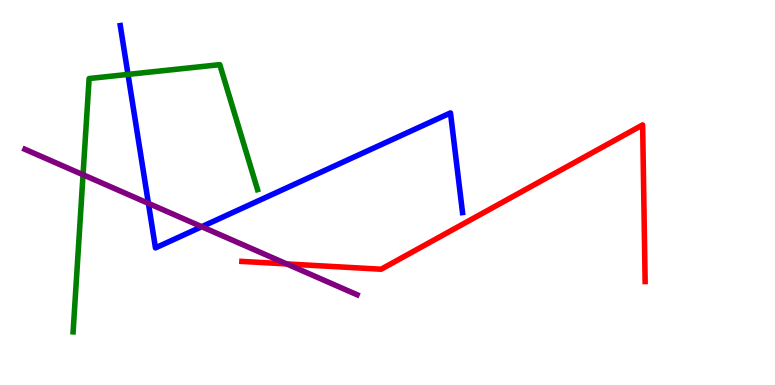[{'lines': ['blue', 'red'], 'intersections': []}, {'lines': ['green', 'red'], 'intersections': []}, {'lines': ['purple', 'red'], 'intersections': [{'x': 3.7, 'y': 3.14}]}, {'lines': ['blue', 'green'], 'intersections': [{'x': 1.65, 'y': 8.07}]}, {'lines': ['blue', 'purple'], 'intersections': [{'x': 1.92, 'y': 4.72}, {'x': 2.6, 'y': 4.11}]}, {'lines': ['green', 'purple'], 'intersections': [{'x': 1.07, 'y': 5.46}]}]